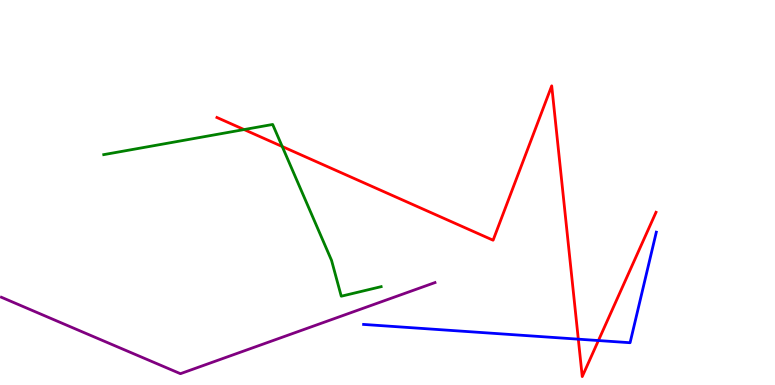[{'lines': ['blue', 'red'], 'intersections': [{'x': 7.46, 'y': 1.19}, {'x': 7.72, 'y': 1.15}]}, {'lines': ['green', 'red'], 'intersections': [{'x': 3.15, 'y': 6.63}, {'x': 3.64, 'y': 6.19}]}, {'lines': ['purple', 'red'], 'intersections': []}, {'lines': ['blue', 'green'], 'intersections': []}, {'lines': ['blue', 'purple'], 'intersections': []}, {'lines': ['green', 'purple'], 'intersections': []}]